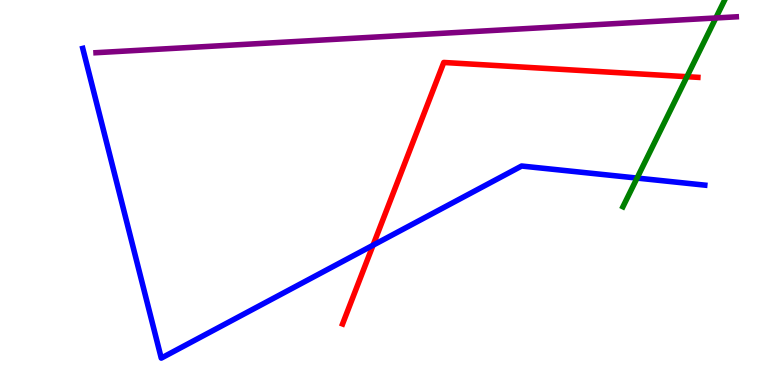[{'lines': ['blue', 'red'], 'intersections': [{'x': 4.81, 'y': 3.63}]}, {'lines': ['green', 'red'], 'intersections': [{'x': 8.86, 'y': 8.01}]}, {'lines': ['purple', 'red'], 'intersections': []}, {'lines': ['blue', 'green'], 'intersections': [{'x': 8.22, 'y': 5.37}]}, {'lines': ['blue', 'purple'], 'intersections': []}, {'lines': ['green', 'purple'], 'intersections': [{'x': 9.24, 'y': 9.53}]}]